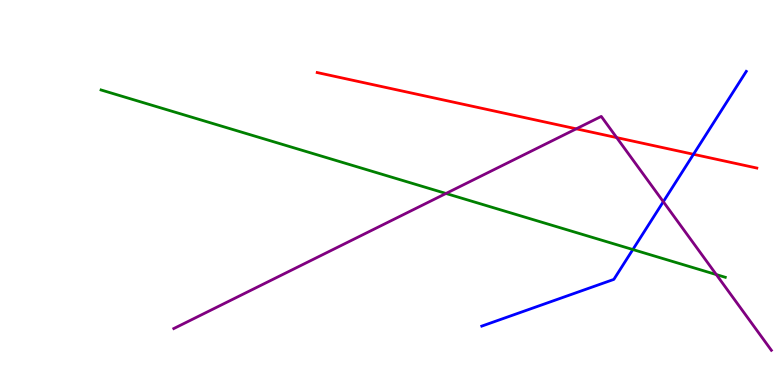[{'lines': ['blue', 'red'], 'intersections': [{'x': 8.95, 'y': 5.99}]}, {'lines': ['green', 'red'], 'intersections': []}, {'lines': ['purple', 'red'], 'intersections': [{'x': 7.44, 'y': 6.65}, {'x': 7.96, 'y': 6.43}]}, {'lines': ['blue', 'green'], 'intersections': [{'x': 8.17, 'y': 3.52}]}, {'lines': ['blue', 'purple'], 'intersections': [{'x': 8.56, 'y': 4.76}]}, {'lines': ['green', 'purple'], 'intersections': [{'x': 5.75, 'y': 4.97}, {'x': 9.24, 'y': 2.87}]}]